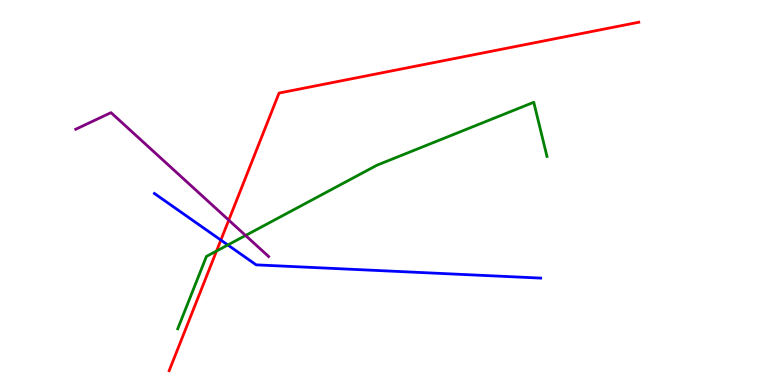[{'lines': ['blue', 'red'], 'intersections': [{'x': 2.85, 'y': 3.76}]}, {'lines': ['green', 'red'], 'intersections': [{'x': 2.79, 'y': 3.48}]}, {'lines': ['purple', 'red'], 'intersections': [{'x': 2.95, 'y': 4.28}]}, {'lines': ['blue', 'green'], 'intersections': [{'x': 2.94, 'y': 3.64}]}, {'lines': ['blue', 'purple'], 'intersections': []}, {'lines': ['green', 'purple'], 'intersections': [{'x': 3.17, 'y': 3.88}]}]